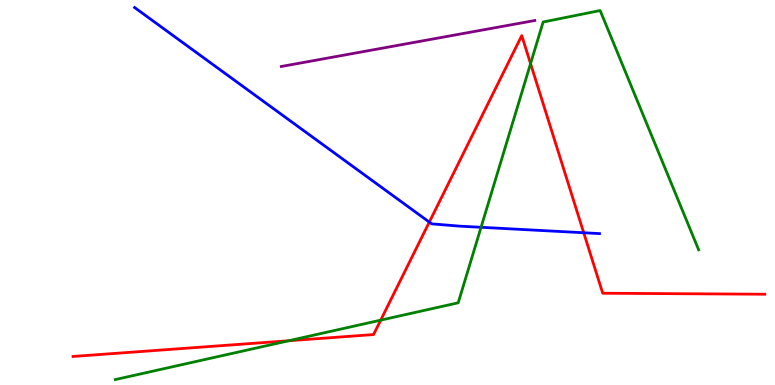[{'lines': ['blue', 'red'], 'intersections': [{'x': 5.54, 'y': 4.23}, {'x': 7.53, 'y': 3.95}]}, {'lines': ['green', 'red'], 'intersections': [{'x': 3.73, 'y': 1.15}, {'x': 4.91, 'y': 1.68}, {'x': 6.85, 'y': 8.35}]}, {'lines': ['purple', 'red'], 'intersections': []}, {'lines': ['blue', 'green'], 'intersections': [{'x': 6.21, 'y': 4.1}]}, {'lines': ['blue', 'purple'], 'intersections': []}, {'lines': ['green', 'purple'], 'intersections': []}]